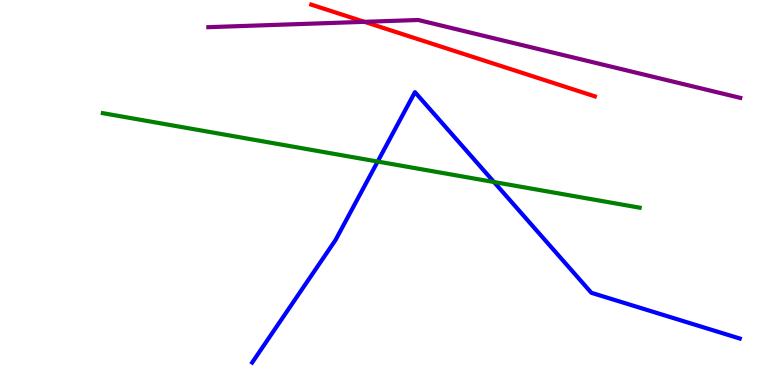[{'lines': ['blue', 'red'], 'intersections': []}, {'lines': ['green', 'red'], 'intersections': []}, {'lines': ['purple', 'red'], 'intersections': [{'x': 4.7, 'y': 9.43}]}, {'lines': ['blue', 'green'], 'intersections': [{'x': 4.87, 'y': 5.8}, {'x': 6.37, 'y': 5.27}]}, {'lines': ['blue', 'purple'], 'intersections': []}, {'lines': ['green', 'purple'], 'intersections': []}]